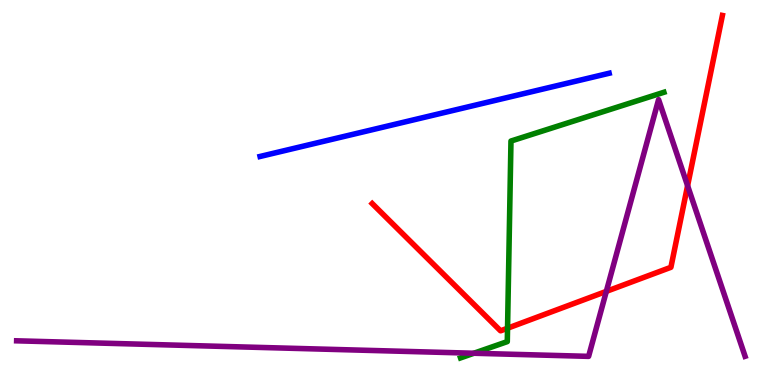[{'lines': ['blue', 'red'], 'intersections': []}, {'lines': ['green', 'red'], 'intersections': [{'x': 6.55, 'y': 1.47}]}, {'lines': ['purple', 'red'], 'intersections': [{'x': 7.82, 'y': 2.43}, {'x': 8.87, 'y': 5.18}]}, {'lines': ['blue', 'green'], 'intersections': []}, {'lines': ['blue', 'purple'], 'intersections': []}, {'lines': ['green', 'purple'], 'intersections': [{'x': 6.11, 'y': 0.825}]}]